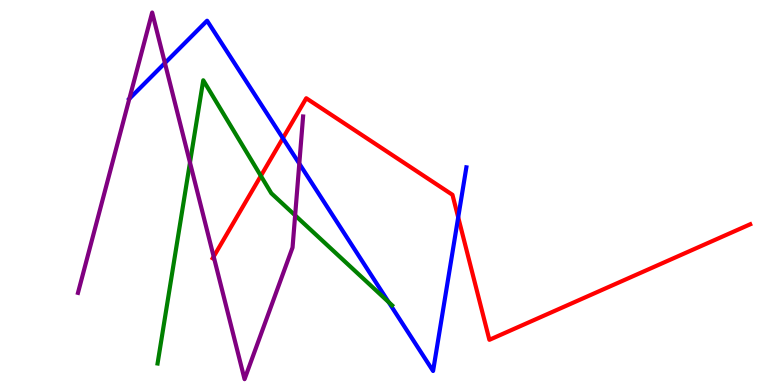[{'lines': ['blue', 'red'], 'intersections': [{'x': 3.65, 'y': 6.41}, {'x': 5.91, 'y': 4.35}]}, {'lines': ['green', 'red'], 'intersections': [{'x': 3.37, 'y': 5.43}]}, {'lines': ['purple', 'red'], 'intersections': [{'x': 2.76, 'y': 3.33}]}, {'lines': ['blue', 'green'], 'intersections': [{'x': 5.01, 'y': 2.15}]}, {'lines': ['blue', 'purple'], 'intersections': [{'x': 1.67, 'y': 7.43}, {'x': 2.13, 'y': 8.36}, {'x': 3.86, 'y': 5.75}]}, {'lines': ['green', 'purple'], 'intersections': [{'x': 2.45, 'y': 5.78}, {'x': 3.81, 'y': 4.41}]}]